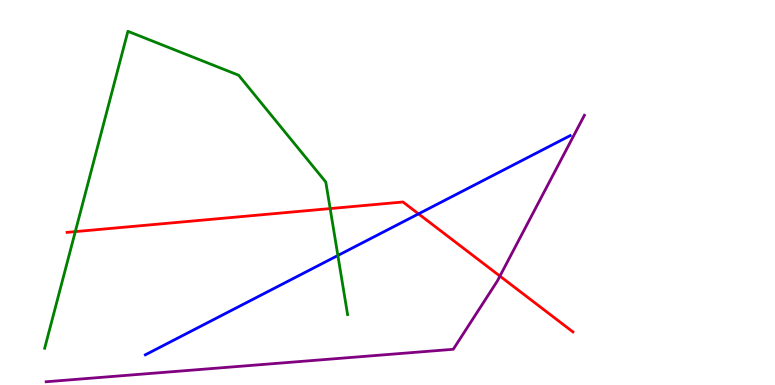[{'lines': ['blue', 'red'], 'intersections': [{'x': 5.4, 'y': 4.44}]}, {'lines': ['green', 'red'], 'intersections': [{'x': 0.972, 'y': 3.98}, {'x': 4.26, 'y': 4.58}]}, {'lines': ['purple', 'red'], 'intersections': [{'x': 6.45, 'y': 2.83}]}, {'lines': ['blue', 'green'], 'intersections': [{'x': 4.36, 'y': 3.36}]}, {'lines': ['blue', 'purple'], 'intersections': []}, {'lines': ['green', 'purple'], 'intersections': []}]